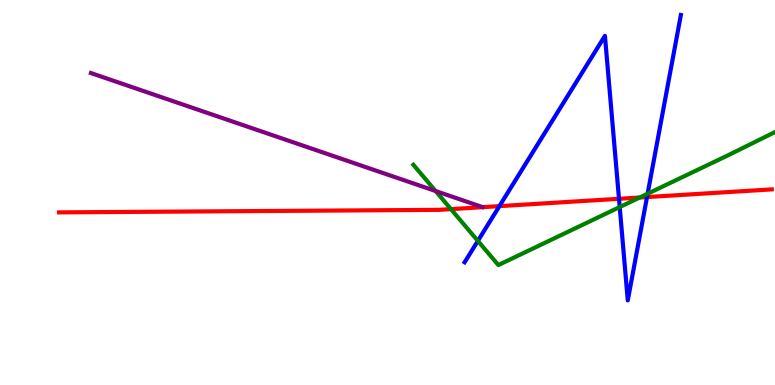[{'lines': ['blue', 'red'], 'intersections': [{'x': 6.44, 'y': 4.65}, {'x': 7.99, 'y': 4.84}, {'x': 8.35, 'y': 4.88}]}, {'lines': ['green', 'red'], 'intersections': [{'x': 5.82, 'y': 4.57}, {'x': 8.25, 'y': 4.87}]}, {'lines': ['purple', 'red'], 'intersections': []}, {'lines': ['blue', 'green'], 'intersections': [{'x': 6.17, 'y': 3.74}, {'x': 8.0, 'y': 4.62}, {'x': 8.36, 'y': 4.97}]}, {'lines': ['blue', 'purple'], 'intersections': []}, {'lines': ['green', 'purple'], 'intersections': [{'x': 5.62, 'y': 5.04}]}]